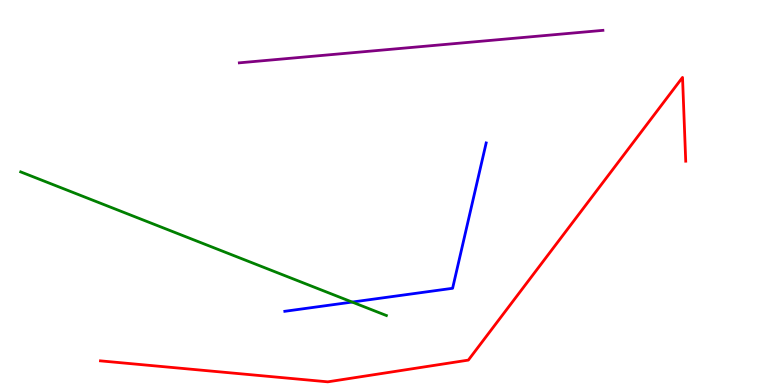[{'lines': ['blue', 'red'], 'intersections': []}, {'lines': ['green', 'red'], 'intersections': []}, {'lines': ['purple', 'red'], 'intersections': []}, {'lines': ['blue', 'green'], 'intersections': [{'x': 4.54, 'y': 2.15}]}, {'lines': ['blue', 'purple'], 'intersections': []}, {'lines': ['green', 'purple'], 'intersections': []}]